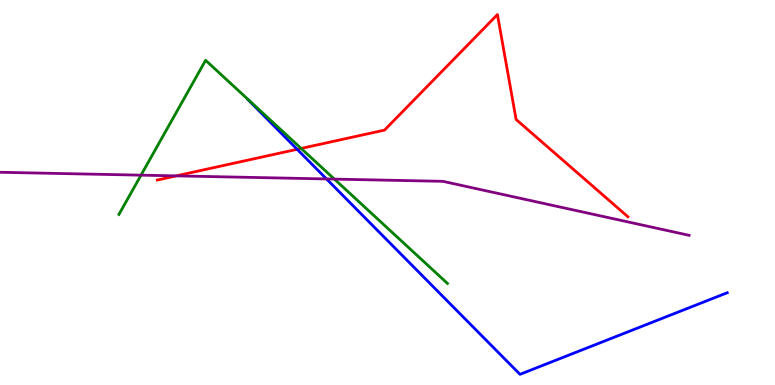[{'lines': ['blue', 'red'], 'intersections': [{'x': 3.83, 'y': 6.12}]}, {'lines': ['green', 'red'], 'intersections': [{'x': 3.89, 'y': 6.14}]}, {'lines': ['purple', 'red'], 'intersections': [{'x': 2.27, 'y': 5.43}]}, {'lines': ['blue', 'green'], 'intersections': []}, {'lines': ['blue', 'purple'], 'intersections': [{'x': 4.21, 'y': 5.35}]}, {'lines': ['green', 'purple'], 'intersections': [{'x': 1.82, 'y': 5.45}, {'x': 4.31, 'y': 5.35}]}]